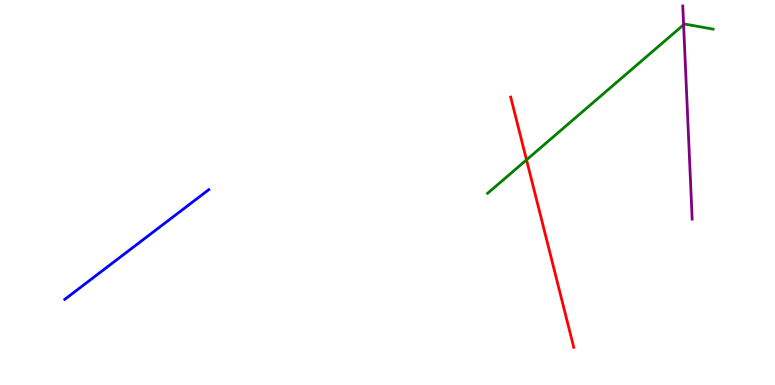[{'lines': ['blue', 'red'], 'intersections': []}, {'lines': ['green', 'red'], 'intersections': [{'x': 6.79, 'y': 5.85}]}, {'lines': ['purple', 'red'], 'intersections': []}, {'lines': ['blue', 'green'], 'intersections': []}, {'lines': ['blue', 'purple'], 'intersections': []}, {'lines': ['green', 'purple'], 'intersections': [{'x': 8.82, 'y': 9.36}]}]